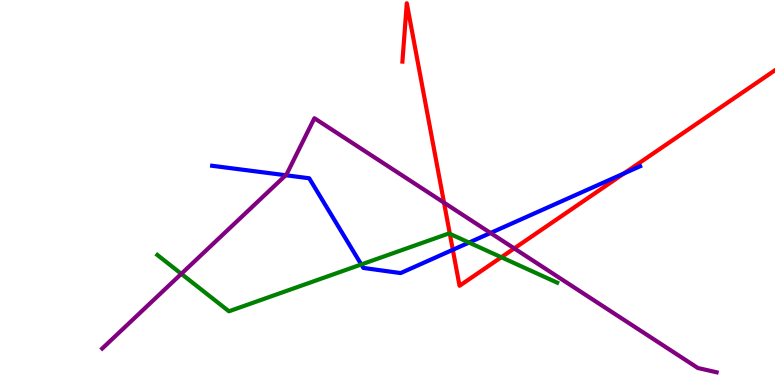[{'lines': ['blue', 'red'], 'intersections': [{'x': 5.84, 'y': 3.51}, {'x': 8.05, 'y': 5.49}]}, {'lines': ['green', 'red'], 'intersections': [{'x': 5.8, 'y': 3.93}, {'x': 6.47, 'y': 3.32}]}, {'lines': ['purple', 'red'], 'intersections': [{'x': 5.73, 'y': 4.74}, {'x': 6.64, 'y': 3.55}]}, {'lines': ['blue', 'green'], 'intersections': [{'x': 4.66, 'y': 3.13}, {'x': 6.05, 'y': 3.7}]}, {'lines': ['blue', 'purple'], 'intersections': [{'x': 3.69, 'y': 5.45}, {'x': 6.33, 'y': 3.95}]}, {'lines': ['green', 'purple'], 'intersections': [{'x': 2.34, 'y': 2.89}]}]